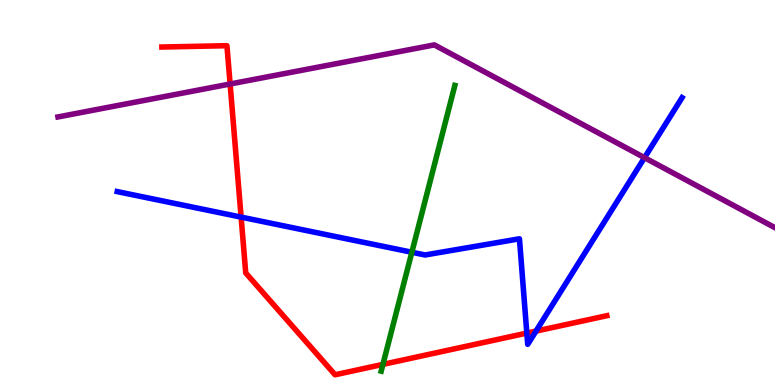[{'lines': ['blue', 'red'], 'intersections': [{'x': 3.11, 'y': 4.36}, {'x': 6.8, 'y': 1.35}, {'x': 6.92, 'y': 1.4}]}, {'lines': ['green', 'red'], 'intersections': [{'x': 4.94, 'y': 0.536}]}, {'lines': ['purple', 'red'], 'intersections': [{'x': 2.97, 'y': 7.82}]}, {'lines': ['blue', 'green'], 'intersections': [{'x': 5.31, 'y': 3.45}]}, {'lines': ['blue', 'purple'], 'intersections': [{'x': 8.32, 'y': 5.9}]}, {'lines': ['green', 'purple'], 'intersections': []}]